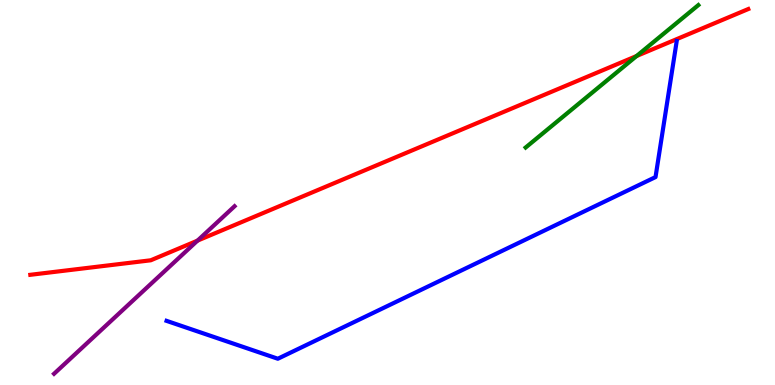[{'lines': ['blue', 'red'], 'intersections': []}, {'lines': ['green', 'red'], 'intersections': [{'x': 8.21, 'y': 8.55}]}, {'lines': ['purple', 'red'], 'intersections': [{'x': 2.55, 'y': 3.75}]}, {'lines': ['blue', 'green'], 'intersections': []}, {'lines': ['blue', 'purple'], 'intersections': []}, {'lines': ['green', 'purple'], 'intersections': []}]